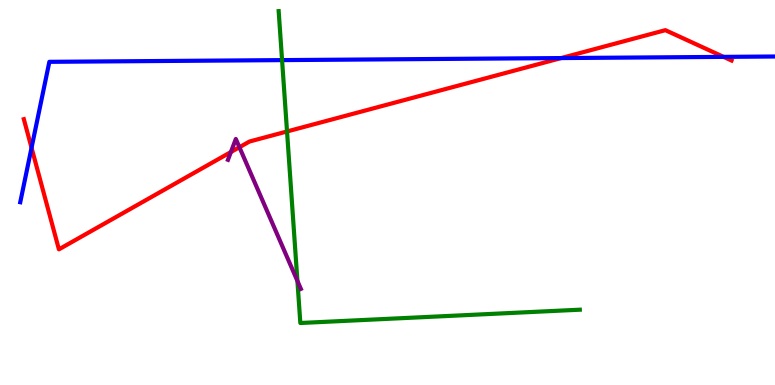[{'lines': ['blue', 'red'], 'intersections': [{'x': 0.407, 'y': 6.16}, {'x': 7.24, 'y': 8.49}, {'x': 9.34, 'y': 8.52}]}, {'lines': ['green', 'red'], 'intersections': [{'x': 3.7, 'y': 6.59}]}, {'lines': ['purple', 'red'], 'intersections': [{'x': 2.98, 'y': 6.05}, {'x': 3.09, 'y': 6.18}]}, {'lines': ['blue', 'green'], 'intersections': [{'x': 3.64, 'y': 8.44}]}, {'lines': ['blue', 'purple'], 'intersections': []}, {'lines': ['green', 'purple'], 'intersections': [{'x': 3.84, 'y': 2.7}]}]